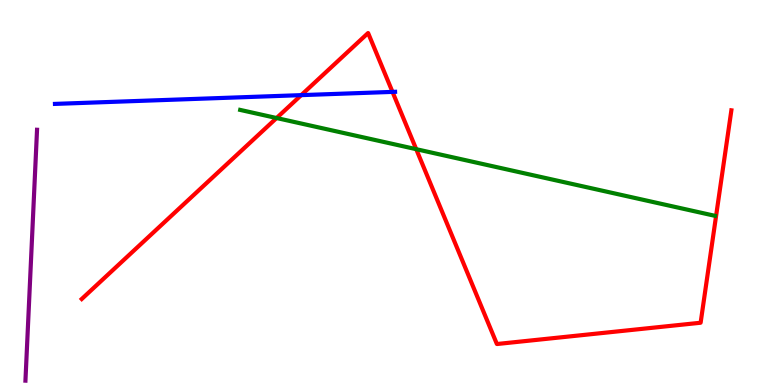[{'lines': ['blue', 'red'], 'intersections': [{'x': 3.89, 'y': 7.53}, {'x': 5.06, 'y': 7.61}]}, {'lines': ['green', 'red'], 'intersections': [{'x': 3.57, 'y': 6.93}, {'x': 5.37, 'y': 6.13}]}, {'lines': ['purple', 'red'], 'intersections': []}, {'lines': ['blue', 'green'], 'intersections': []}, {'lines': ['blue', 'purple'], 'intersections': []}, {'lines': ['green', 'purple'], 'intersections': []}]